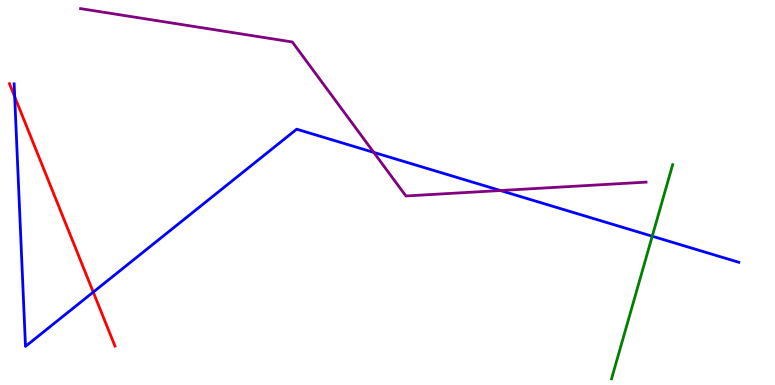[{'lines': ['blue', 'red'], 'intersections': [{'x': 0.19, 'y': 7.49}, {'x': 1.2, 'y': 2.41}]}, {'lines': ['green', 'red'], 'intersections': []}, {'lines': ['purple', 'red'], 'intersections': []}, {'lines': ['blue', 'green'], 'intersections': [{'x': 8.42, 'y': 3.86}]}, {'lines': ['blue', 'purple'], 'intersections': [{'x': 4.82, 'y': 6.04}, {'x': 6.46, 'y': 5.05}]}, {'lines': ['green', 'purple'], 'intersections': []}]